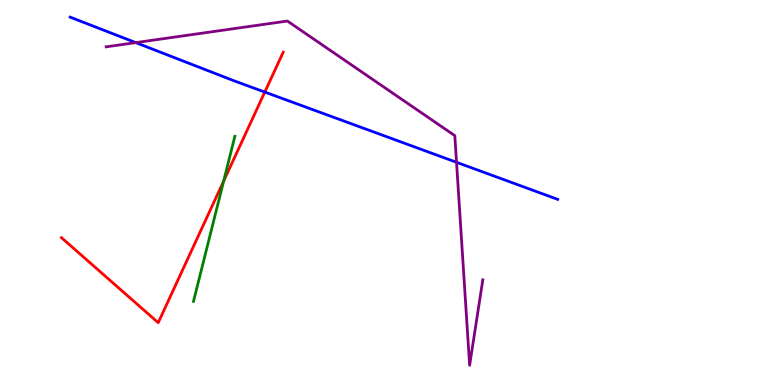[{'lines': ['blue', 'red'], 'intersections': [{'x': 3.42, 'y': 7.61}]}, {'lines': ['green', 'red'], 'intersections': [{'x': 2.89, 'y': 5.3}]}, {'lines': ['purple', 'red'], 'intersections': []}, {'lines': ['blue', 'green'], 'intersections': []}, {'lines': ['blue', 'purple'], 'intersections': [{'x': 1.75, 'y': 8.89}, {'x': 5.89, 'y': 5.78}]}, {'lines': ['green', 'purple'], 'intersections': []}]